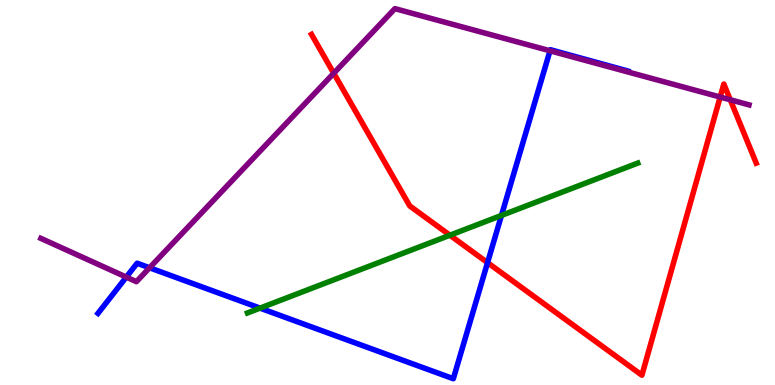[{'lines': ['blue', 'red'], 'intersections': [{'x': 6.29, 'y': 3.18}]}, {'lines': ['green', 'red'], 'intersections': [{'x': 5.81, 'y': 3.89}]}, {'lines': ['purple', 'red'], 'intersections': [{'x': 4.31, 'y': 8.1}, {'x': 9.29, 'y': 7.48}, {'x': 9.42, 'y': 7.41}]}, {'lines': ['blue', 'green'], 'intersections': [{'x': 3.36, 'y': 2.0}, {'x': 6.47, 'y': 4.4}]}, {'lines': ['blue', 'purple'], 'intersections': [{'x': 1.63, 'y': 2.8}, {'x': 1.93, 'y': 3.04}, {'x': 7.1, 'y': 8.68}]}, {'lines': ['green', 'purple'], 'intersections': []}]